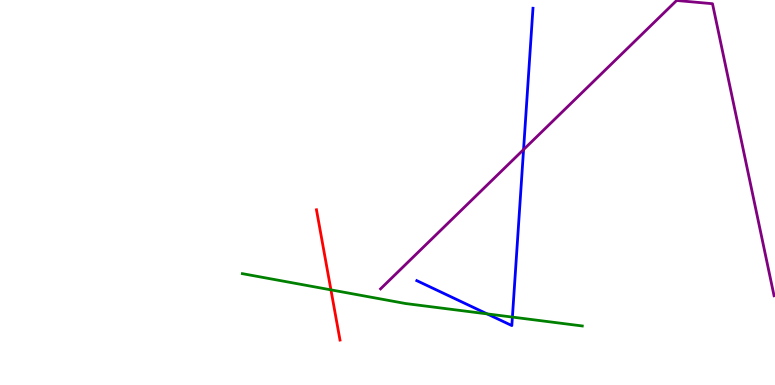[{'lines': ['blue', 'red'], 'intersections': []}, {'lines': ['green', 'red'], 'intersections': [{'x': 4.27, 'y': 2.47}]}, {'lines': ['purple', 'red'], 'intersections': []}, {'lines': ['blue', 'green'], 'intersections': [{'x': 6.29, 'y': 1.85}, {'x': 6.61, 'y': 1.76}]}, {'lines': ['blue', 'purple'], 'intersections': [{'x': 6.76, 'y': 6.11}]}, {'lines': ['green', 'purple'], 'intersections': []}]